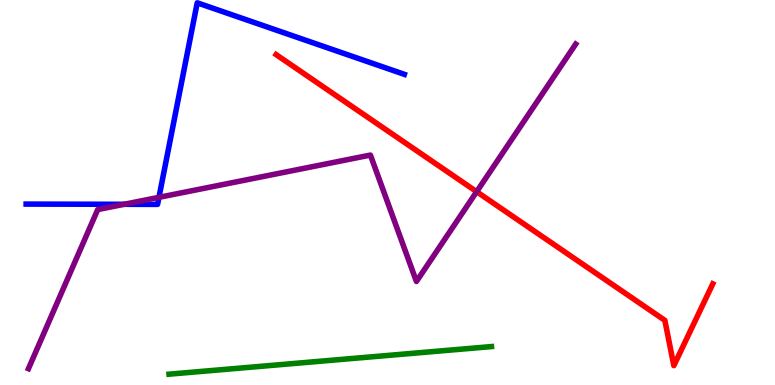[{'lines': ['blue', 'red'], 'intersections': []}, {'lines': ['green', 'red'], 'intersections': []}, {'lines': ['purple', 'red'], 'intersections': [{'x': 6.15, 'y': 5.02}]}, {'lines': ['blue', 'green'], 'intersections': []}, {'lines': ['blue', 'purple'], 'intersections': [{'x': 1.6, 'y': 4.69}, {'x': 2.05, 'y': 4.87}]}, {'lines': ['green', 'purple'], 'intersections': []}]